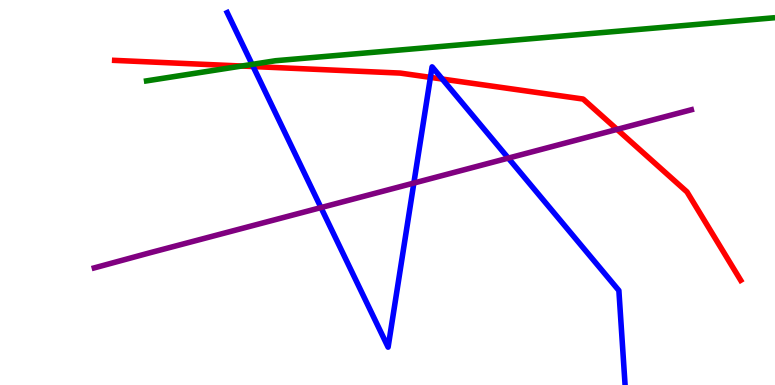[{'lines': ['blue', 'red'], 'intersections': [{'x': 3.27, 'y': 8.27}, {'x': 5.55, 'y': 7.99}, {'x': 5.71, 'y': 7.95}]}, {'lines': ['green', 'red'], 'intersections': [{'x': 3.12, 'y': 8.28}]}, {'lines': ['purple', 'red'], 'intersections': [{'x': 7.96, 'y': 6.64}]}, {'lines': ['blue', 'green'], 'intersections': [{'x': 3.25, 'y': 8.33}]}, {'lines': ['blue', 'purple'], 'intersections': [{'x': 4.14, 'y': 4.61}, {'x': 5.34, 'y': 5.25}, {'x': 6.56, 'y': 5.89}]}, {'lines': ['green', 'purple'], 'intersections': []}]